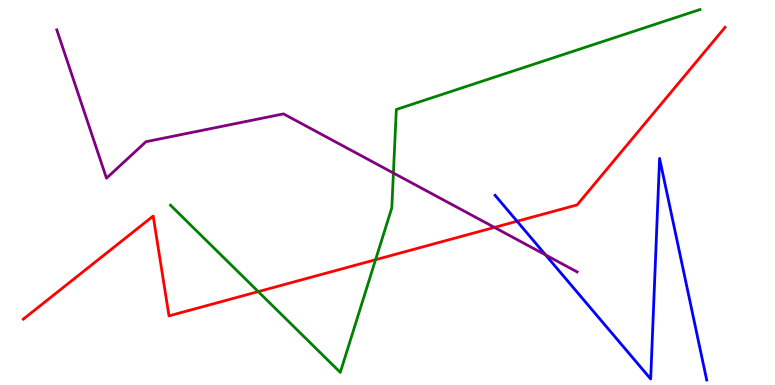[{'lines': ['blue', 'red'], 'intersections': [{'x': 6.67, 'y': 4.25}]}, {'lines': ['green', 'red'], 'intersections': [{'x': 3.33, 'y': 2.43}, {'x': 4.85, 'y': 3.25}]}, {'lines': ['purple', 'red'], 'intersections': [{'x': 6.38, 'y': 4.09}]}, {'lines': ['blue', 'green'], 'intersections': []}, {'lines': ['blue', 'purple'], 'intersections': [{'x': 7.04, 'y': 3.38}]}, {'lines': ['green', 'purple'], 'intersections': [{'x': 5.08, 'y': 5.51}]}]